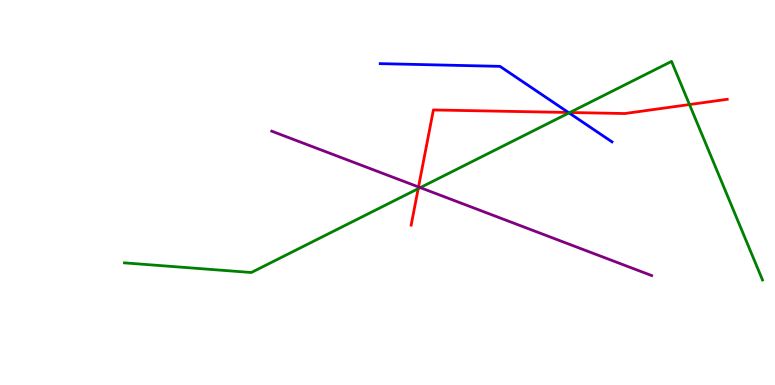[{'lines': ['blue', 'red'], 'intersections': [{'x': 7.33, 'y': 7.08}]}, {'lines': ['green', 'red'], 'intersections': [{'x': 5.4, 'y': 5.1}, {'x': 7.35, 'y': 7.08}, {'x': 8.9, 'y': 7.28}]}, {'lines': ['purple', 'red'], 'intersections': [{'x': 5.4, 'y': 5.14}]}, {'lines': ['blue', 'green'], 'intersections': [{'x': 7.34, 'y': 7.07}]}, {'lines': ['blue', 'purple'], 'intersections': []}, {'lines': ['green', 'purple'], 'intersections': [{'x': 5.42, 'y': 5.13}]}]